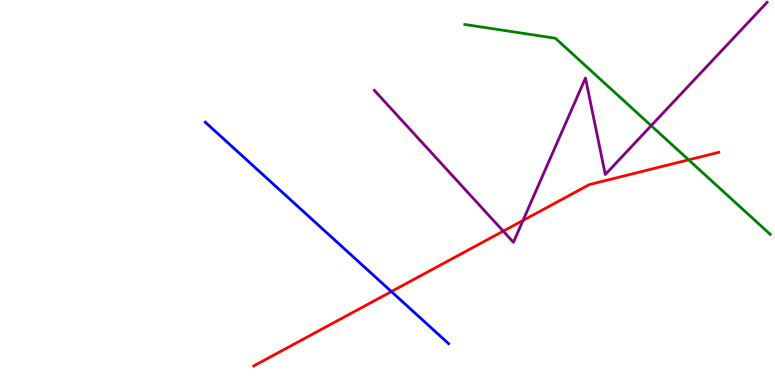[{'lines': ['blue', 'red'], 'intersections': [{'x': 5.05, 'y': 2.43}]}, {'lines': ['green', 'red'], 'intersections': [{'x': 8.89, 'y': 5.85}]}, {'lines': ['purple', 'red'], 'intersections': [{'x': 6.49, 'y': 4.0}, {'x': 6.75, 'y': 4.27}]}, {'lines': ['blue', 'green'], 'intersections': []}, {'lines': ['blue', 'purple'], 'intersections': []}, {'lines': ['green', 'purple'], 'intersections': [{'x': 8.4, 'y': 6.74}]}]